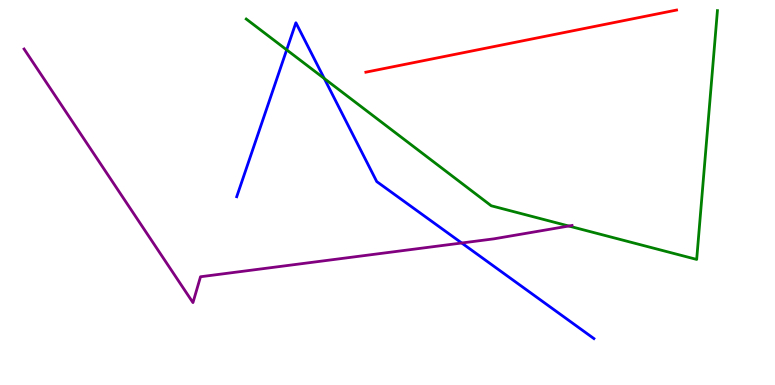[{'lines': ['blue', 'red'], 'intersections': []}, {'lines': ['green', 'red'], 'intersections': []}, {'lines': ['purple', 'red'], 'intersections': []}, {'lines': ['blue', 'green'], 'intersections': [{'x': 3.7, 'y': 8.71}, {'x': 4.18, 'y': 7.96}]}, {'lines': ['blue', 'purple'], 'intersections': [{'x': 5.96, 'y': 3.69}]}, {'lines': ['green', 'purple'], 'intersections': [{'x': 7.34, 'y': 4.13}]}]